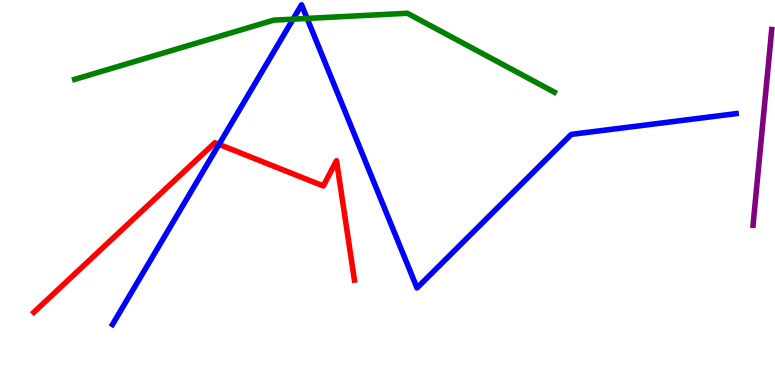[{'lines': ['blue', 'red'], 'intersections': [{'x': 2.83, 'y': 6.25}]}, {'lines': ['green', 'red'], 'intersections': []}, {'lines': ['purple', 'red'], 'intersections': []}, {'lines': ['blue', 'green'], 'intersections': [{'x': 3.78, 'y': 9.5}, {'x': 3.96, 'y': 9.52}]}, {'lines': ['blue', 'purple'], 'intersections': []}, {'lines': ['green', 'purple'], 'intersections': []}]